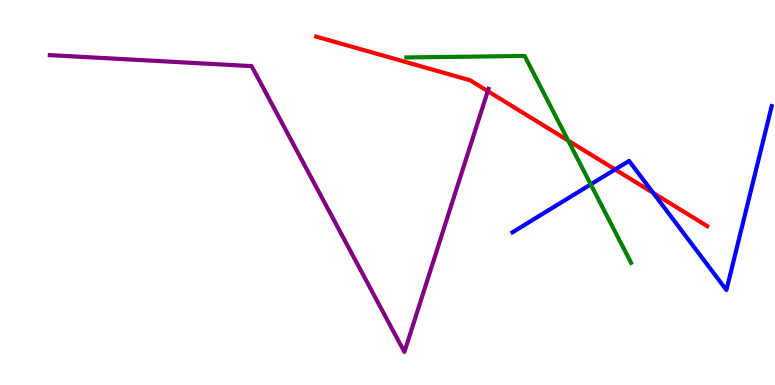[{'lines': ['blue', 'red'], 'intersections': [{'x': 7.94, 'y': 5.6}, {'x': 8.43, 'y': 4.99}]}, {'lines': ['green', 'red'], 'intersections': [{'x': 7.33, 'y': 6.35}]}, {'lines': ['purple', 'red'], 'intersections': [{'x': 6.29, 'y': 7.63}]}, {'lines': ['blue', 'green'], 'intersections': [{'x': 7.62, 'y': 5.21}]}, {'lines': ['blue', 'purple'], 'intersections': []}, {'lines': ['green', 'purple'], 'intersections': []}]